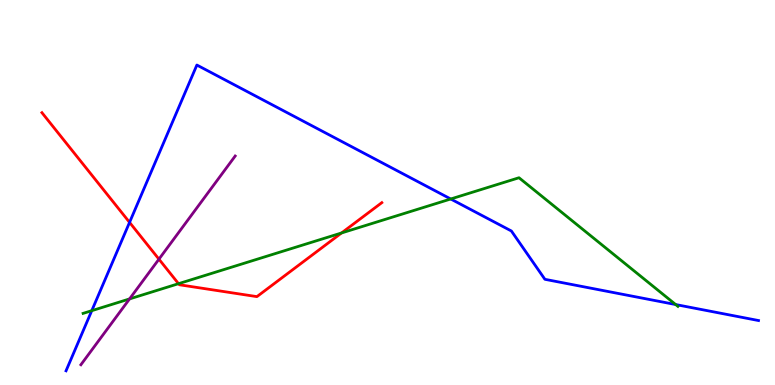[{'lines': ['blue', 'red'], 'intersections': [{'x': 1.67, 'y': 4.22}]}, {'lines': ['green', 'red'], 'intersections': [{'x': 2.3, 'y': 2.63}, {'x': 4.41, 'y': 3.95}]}, {'lines': ['purple', 'red'], 'intersections': [{'x': 2.05, 'y': 3.27}]}, {'lines': ['blue', 'green'], 'intersections': [{'x': 1.18, 'y': 1.93}, {'x': 5.82, 'y': 4.83}, {'x': 8.72, 'y': 2.09}]}, {'lines': ['blue', 'purple'], 'intersections': []}, {'lines': ['green', 'purple'], 'intersections': [{'x': 1.67, 'y': 2.24}]}]